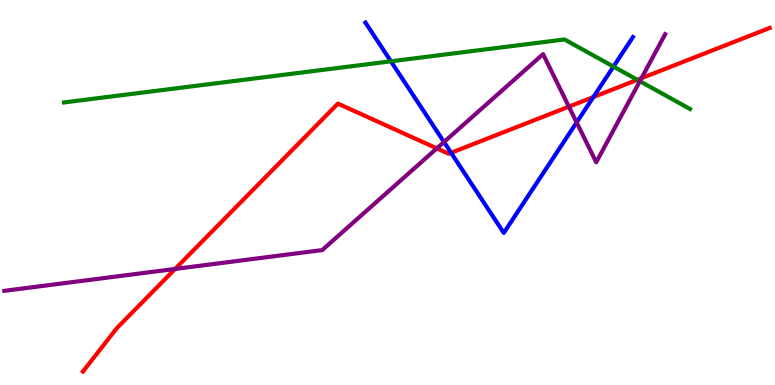[{'lines': ['blue', 'red'], 'intersections': [{'x': 5.82, 'y': 6.03}, {'x': 7.66, 'y': 7.48}]}, {'lines': ['green', 'red'], 'intersections': [{'x': 8.22, 'y': 7.93}]}, {'lines': ['purple', 'red'], 'intersections': [{'x': 2.26, 'y': 3.01}, {'x': 5.64, 'y': 6.15}, {'x': 7.34, 'y': 7.23}, {'x': 8.28, 'y': 7.97}]}, {'lines': ['blue', 'green'], 'intersections': [{'x': 5.04, 'y': 8.41}, {'x': 7.92, 'y': 8.27}]}, {'lines': ['blue', 'purple'], 'intersections': [{'x': 5.73, 'y': 6.31}, {'x': 7.44, 'y': 6.82}]}, {'lines': ['green', 'purple'], 'intersections': [{'x': 8.26, 'y': 7.89}]}]